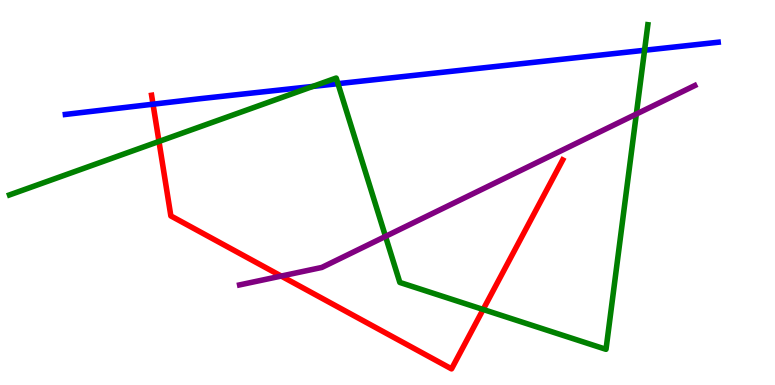[{'lines': ['blue', 'red'], 'intersections': [{'x': 1.97, 'y': 7.29}]}, {'lines': ['green', 'red'], 'intersections': [{'x': 2.05, 'y': 6.33}, {'x': 6.23, 'y': 1.96}]}, {'lines': ['purple', 'red'], 'intersections': [{'x': 3.63, 'y': 2.83}]}, {'lines': ['blue', 'green'], 'intersections': [{'x': 4.04, 'y': 7.76}, {'x': 4.36, 'y': 7.83}, {'x': 8.32, 'y': 8.69}]}, {'lines': ['blue', 'purple'], 'intersections': []}, {'lines': ['green', 'purple'], 'intersections': [{'x': 4.97, 'y': 3.86}, {'x': 8.21, 'y': 7.04}]}]